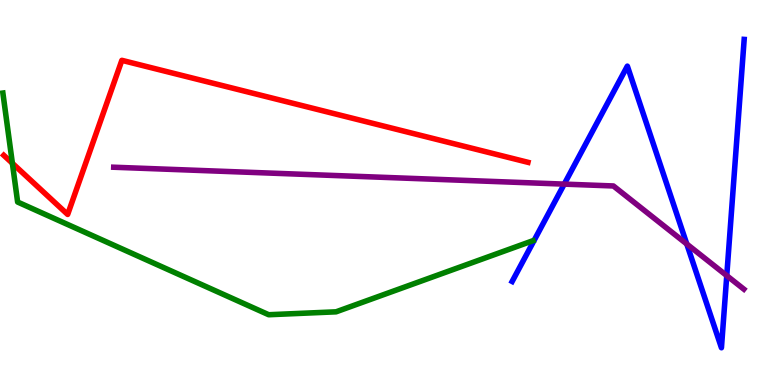[{'lines': ['blue', 'red'], 'intersections': []}, {'lines': ['green', 'red'], 'intersections': [{'x': 0.16, 'y': 5.76}]}, {'lines': ['purple', 'red'], 'intersections': []}, {'lines': ['blue', 'green'], 'intersections': []}, {'lines': ['blue', 'purple'], 'intersections': [{'x': 7.28, 'y': 5.22}, {'x': 8.86, 'y': 3.66}, {'x': 9.38, 'y': 2.84}]}, {'lines': ['green', 'purple'], 'intersections': []}]